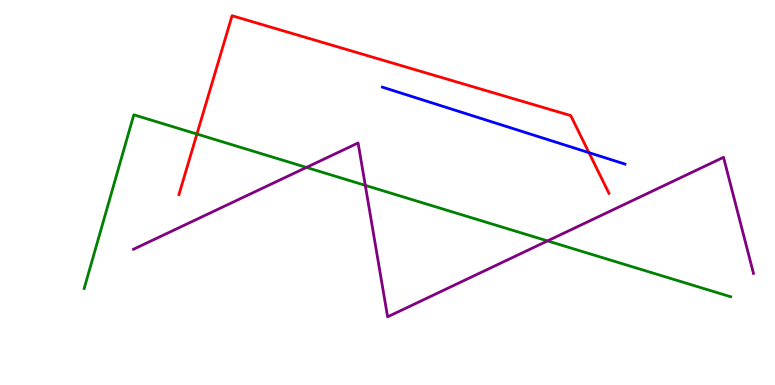[{'lines': ['blue', 'red'], 'intersections': [{'x': 7.6, 'y': 6.04}]}, {'lines': ['green', 'red'], 'intersections': [{'x': 2.54, 'y': 6.52}]}, {'lines': ['purple', 'red'], 'intersections': []}, {'lines': ['blue', 'green'], 'intersections': []}, {'lines': ['blue', 'purple'], 'intersections': []}, {'lines': ['green', 'purple'], 'intersections': [{'x': 3.95, 'y': 5.65}, {'x': 4.71, 'y': 5.19}, {'x': 7.06, 'y': 3.74}]}]